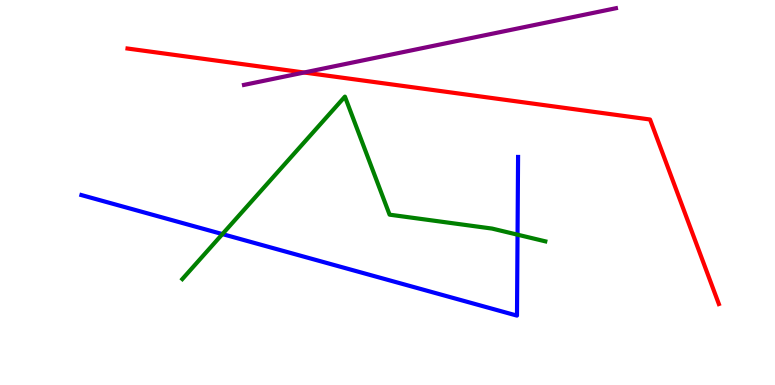[{'lines': ['blue', 'red'], 'intersections': []}, {'lines': ['green', 'red'], 'intersections': []}, {'lines': ['purple', 'red'], 'intersections': [{'x': 3.92, 'y': 8.12}]}, {'lines': ['blue', 'green'], 'intersections': [{'x': 2.87, 'y': 3.92}, {'x': 6.68, 'y': 3.9}]}, {'lines': ['blue', 'purple'], 'intersections': []}, {'lines': ['green', 'purple'], 'intersections': []}]